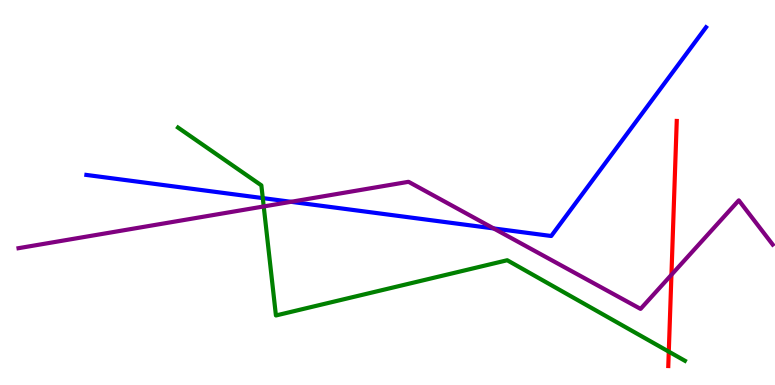[{'lines': ['blue', 'red'], 'intersections': []}, {'lines': ['green', 'red'], 'intersections': [{'x': 8.63, 'y': 0.866}]}, {'lines': ['purple', 'red'], 'intersections': [{'x': 8.66, 'y': 2.86}]}, {'lines': ['blue', 'green'], 'intersections': [{'x': 3.39, 'y': 4.85}]}, {'lines': ['blue', 'purple'], 'intersections': [{'x': 3.75, 'y': 4.76}, {'x': 6.37, 'y': 4.07}]}, {'lines': ['green', 'purple'], 'intersections': [{'x': 3.4, 'y': 4.64}]}]